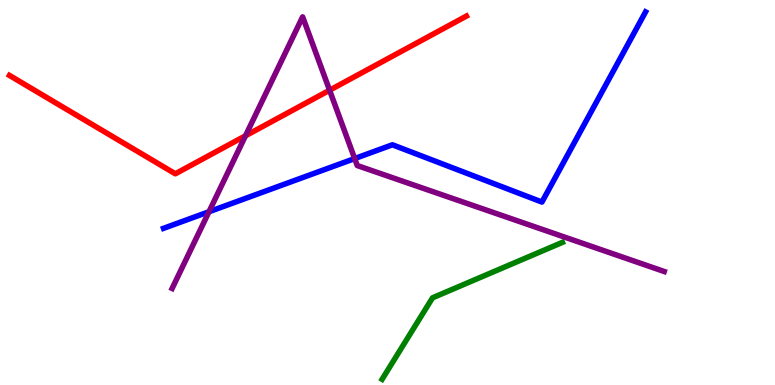[{'lines': ['blue', 'red'], 'intersections': []}, {'lines': ['green', 'red'], 'intersections': []}, {'lines': ['purple', 'red'], 'intersections': [{'x': 3.17, 'y': 6.47}, {'x': 4.25, 'y': 7.66}]}, {'lines': ['blue', 'green'], 'intersections': []}, {'lines': ['blue', 'purple'], 'intersections': [{'x': 2.7, 'y': 4.5}, {'x': 4.58, 'y': 5.88}]}, {'lines': ['green', 'purple'], 'intersections': []}]